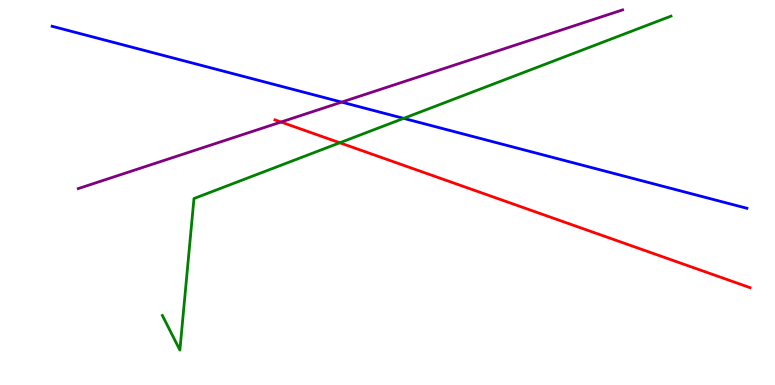[{'lines': ['blue', 'red'], 'intersections': []}, {'lines': ['green', 'red'], 'intersections': [{'x': 4.38, 'y': 6.29}]}, {'lines': ['purple', 'red'], 'intersections': [{'x': 3.63, 'y': 6.83}]}, {'lines': ['blue', 'green'], 'intersections': [{'x': 5.21, 'y': 6.93}]}, {'lines': ['blue', 'purple'], 'intersections': [{'x': 4.41, 'y': 7.35}]}, {'lines': ['green', 'purple'], 'intersections': []}]